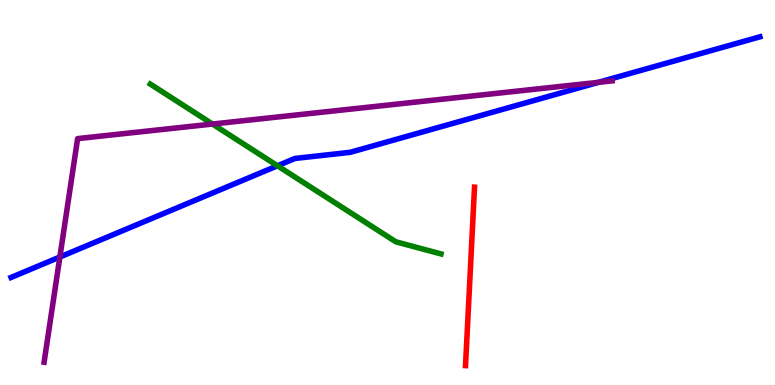[{'lines': ['blue', 'red'], 'intersections': []}, {'lines': ['green', 'red'], 'intersections': []}, {'lines': ['purple', 'red'], 'intersections': []}, {'lines': ['blue', 'green'], 'intersections': [{'x': 3.58, 'y': 5.69}]}, {'lines': ['blue', 'purple'], 'intersections': [{'x': 0.773, 'y': 3.32}, {'x': 7.72, 'y': 7.86}]}, {'lines': ['green', 'purple'], 'intersections': [{'x': 2.74, 'y': 6.78}]}]